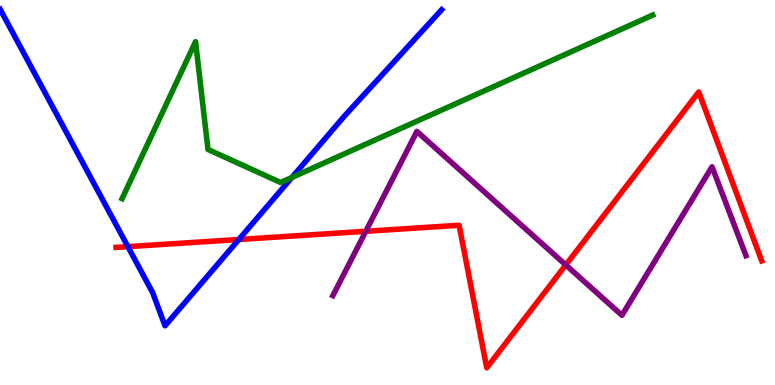[{'lines': ['blue', 'red'], 'intersections': [{'x': 1.65, 'y': 3.59}, {'x': 3.08, 'y': 3.78}]}, {'lines': ['green', 'red'], 'intersections': []}, {'lines': ['purple', 'red'], 'intersections': [{'x': 4.72, 'y': 3.99}, {'x': 7.3, 'y': 3.12}]}, {'lines': ['blue', 'green'], 'intersections': [{'x': 3.77, 'y': 5.39}]}, {'lines': ['blue', 'purple'], 'intersections': []}, {'lines': ['green', 'purple'], 'intersections': []}]